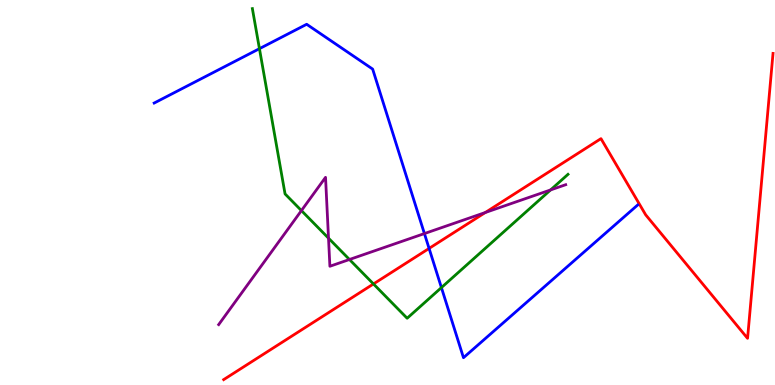[{'lines': ['blue', 'red'], 'intersections': [{'x': 5.54, 'y': 3.55}]}, {'lines': ['green', 'red'], 'intersections': [{'x': 4.82, 'y': 2.62}]}, {'lines': ['purple', 'red'], 'intersections': [{'x': 6.26, 'y': 4.48}]}, {'lines': ['blue', 'green'], 'intersections': [{'x': 3.35, 'y': 8.74}, {'x': 5.7, 'y': 2.53}]}, {'lines': ['blue', 'purple'], 'intersections': [{'x': 5.48, 'y': 3.93}]}, {'lines': ['green', 'purple'], 'intersections': [{'x': 3.89, 'y': 4.53}, {'x': 4.24, 'y': 3.81}, {'x': 4.51, 'y': 3.26}, {'x': 7.1, 'y': 5.07}]}]